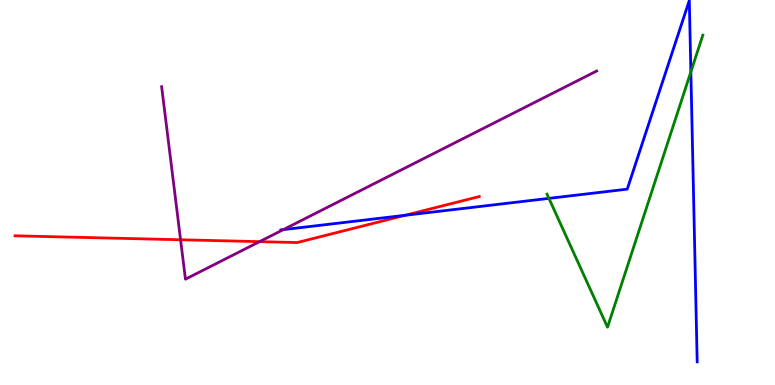[{'lines': ['blue', 'red'], 'intersections': [{'x': 5.23, 'y': 4.41}]}, {'lines': ['green', 'red'], 'intersections': []}, {'lines': ['purple', 'red'], 'intersections': [{'x': 2.33, 'y': 3.77}, {'x': 3.35, 'y': 3.72}]}, {'lines': ['blue', 'green'], 'intersections': [{'x': 7.08, 'y': 4.85}, {'x': 8.91, 'y': 8.13}]}, {'lines': ['blue', 'purple'], 'intersections': [{'x': 3.66, 'y': 4.04}]}, {'lines': ['green', 'purple'], 'intersections': []}]